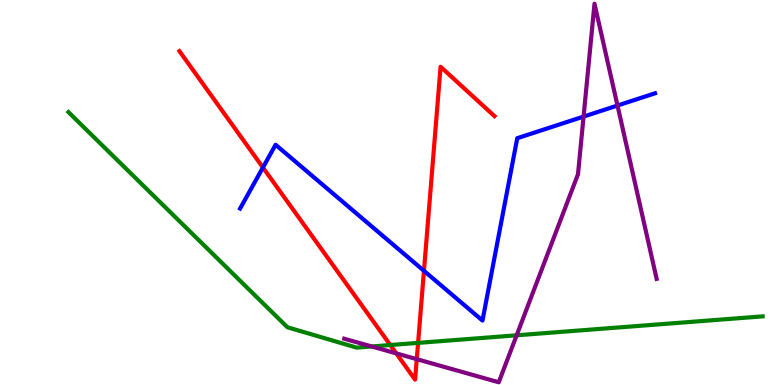[{'lines': ['blue', 'red'], 'intersections': [{'x': 3.39, 'y': 5.65}, {'x': 5.47, 'y': 2.97}]}, {'lines': ['green', 'red'], 'intersections': [{'x': 5.04, 'y': 1.04}, {'x': 5.39, 'y': 1.09}]}, {'lines': ['purple', 'red'], 'intersections': [{'x': 5.11, 'y': 0.821}, {'x': 5.38, 'y': 0.671}]}, {'lines': ['blue', 'green'], 'intersections': []}, {'lines': ['blue', 'purple'], 'intersections': [{'x': 7.53, 'y': 6.97}, {'x': 7.97, 'y': 7.26}]}, {'lines': ['green', 'purple'], 'intersections': [{'x': 4.8, 'y': 1.0}, {'x': 6.67, 'y': 1.29}]}]